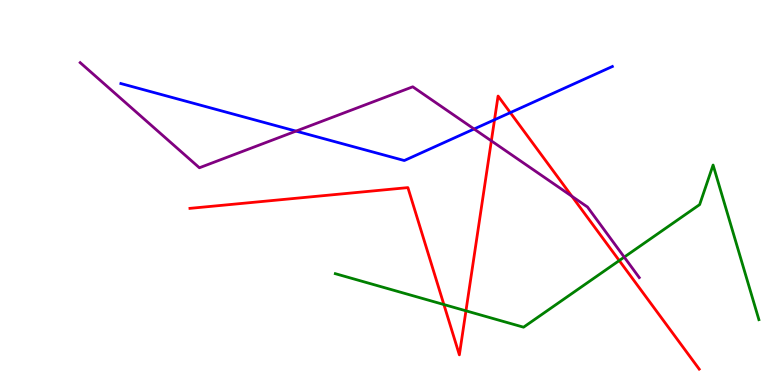[{'lines': ['blue', 'red'], 'intersections': [{'x': 6.38, 'y': 6.89}, {'x': 6.58, 'y': 7.07}]}, {'lines': ['green', 'red'], 'intersections': [{'x': 5.73, 'y': 2.09}, {'x': 6.01, 'y': 1.93}, {'x': 7.99, 'y': 3.23}]}, {'lines': ['purple', 'red'], 'intersections': [{'x': 6.34, 'y': 6.34}, {'x': 7.38, 'y': 4.9}]}, {'lines': ['blue', 'green'], 'intersections': []}, {'lines': ['blue', 'purple'], 'intersections': [{'x': 3.82, 'y': 6.59}, {'x': 6.12, 'y': 6.65}]}, {'lines': ['green', 'purple'], 'intersections': [{'x': 8.05, 'y': 3.32}]}]